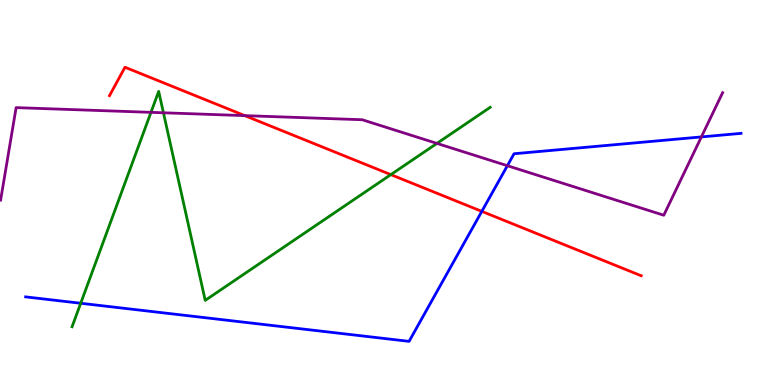[{'lines': ['blue', 'red'], 'intersections': [{'x': 6.22, 'y': 4.51}]}, {'lines': ['green', 'red'], 'intersections': [{'x': 5.04, 'y': 5.46}]}, {'lines': ['purple', 'red'], 'intersections': [{'x': 3.16, 'y': 7.0}]}, {'lines': ['blue', 'green'], 'intersections': [{'x': 1.04, 'y': 2.12}]}, {'lines': ['blue', 'purple'], 'intersections': [{'x': 6.55, 'y': 5.7}, {'x': 9.05, 'y': 6.44}]}, {'lines': ['green', 'purple'], 'intersections': [{'x': 1.95, 'y': 7.08}, {'x': 2.11, 'y': 7.07}, {'x': 5.64, 'y': 6.28}]}]